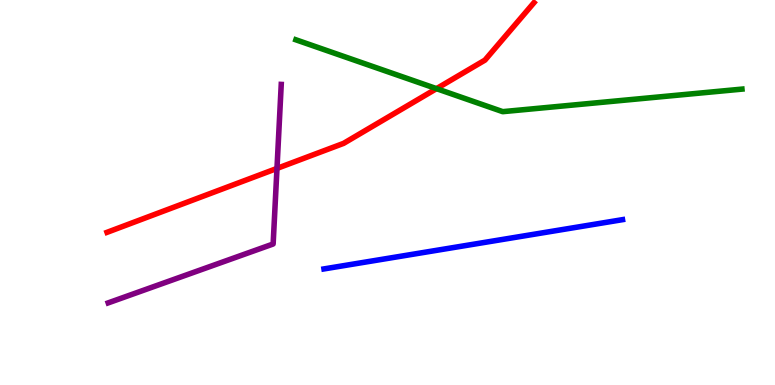[{'lines': ['blue', 'red'], 'intersections': []}, {'lines': ['green', 'red'], 'intersections': [{'x': 5.63, 'y': 7.7}]}, {'lines': ['purple', 'red'], 'intersections': [{'x': 3.57, 'y': 5.63}]}, {'lines': ['blue', 'green'], 'intersections': []}, {'lines': ['blue', 'purple'], 'intersections': []}, {'lines': ['green', 'purple'], 'intersections': []}]